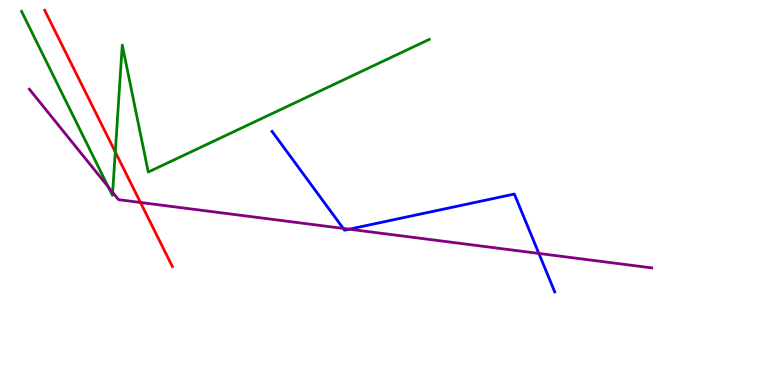[{'lines': ['blue', 'red'], 'intersections': []}, {'lines': ['green', 'red'], 'intersections': [{'x': 1.49, 'y': 6.05}]}, {'lines': ['purple', 'red'], 'intersections': [{'x': 1.81, 'y': 4.74}]}, {'lines': ['blue', 'green'], 'intersections': []}, {'lines': ['blue', 'purple'], 'intersections': [{'x': 4.43, 'y': 4.07}, {'x': 4.51, 'y': 4.05}, {'x': 6.95, 'y': 3.42}]}, {'lines': ['green', 'purple'], 'intersections': [{'x': 1.4, 'y': 5.14}, {'x': 1.45, 'y': 5.0}]}]